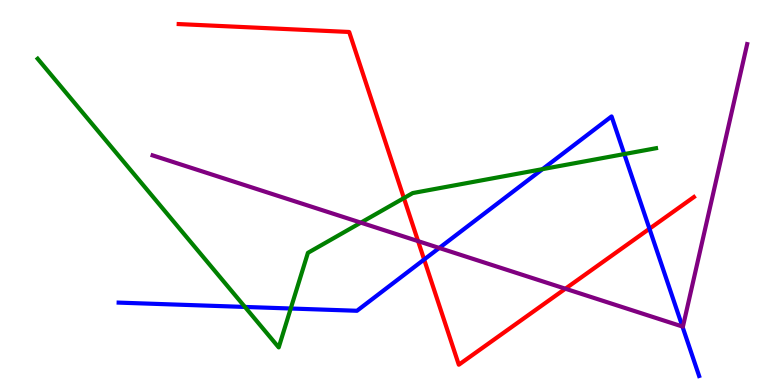[{'lines': ['blue', 'red'], 'intersections': [{'x': 5.47, 'y': 3.26}, {'x': 8.38, 'y': 4.06}]}, {'lines': ['green', 'red'], 'intersections': [{'x': 5.21, 'y': 4.85}]}, {'lines': ['purple', 'red'], 'intersections': [{'x': 5.39, 'y': 3.74}, {'x': 7.3, 'y': 2.5}]}, {'lines': ['blue', 'green'], 'intersections': [{'x': 3.16, 'y': 2.03}, {'x': 3.75, 'y': 1.99}, {'x': 7.0, 'y': 5.61}, {'x': 8.06, 'y': 6.0}]}, {'lines': ['blue', 'purple'], 'intersections': [{'x': 5.67, 'y': 3.56}, {'x': 8.81, 'y': 1.52}]}, {'lines': ['green', 'purple'], 'intersections': [{'x': 4.66, 'y': 4.22}]}]